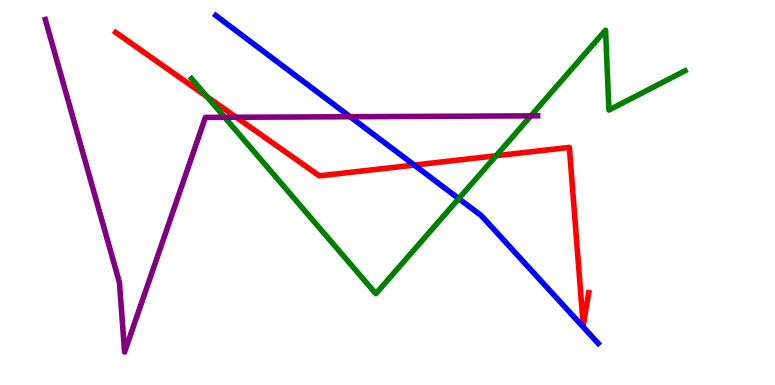[{'lines': ['blue', 'red'], 'intersections': [{'x': 5.35, 'y': 5.71}]}, {'lines': ['green', 'red'], 'intersections': [{'x': 2.67, 'y': 7.49}, {'x': 6.4, 'y': 5.95}]}, {'lines': ['purple', 'red'], 'intersections': [{'x': 3.05, 'y': 6.95}]}, {'lines': ['blue', 'green'], 'intersections': [{'x': 5.92, 'y': 4.84}]}, {'lines': ['blue', 'purple'], 'intersections': [{'x': 4.52, 'y': 6.97}]}, {'lines': ['green', 'purple'], 'intersections': [{'x': 2.9, 'y': 6.95}, {'x': 6.85, 'y': 6.99}]}]